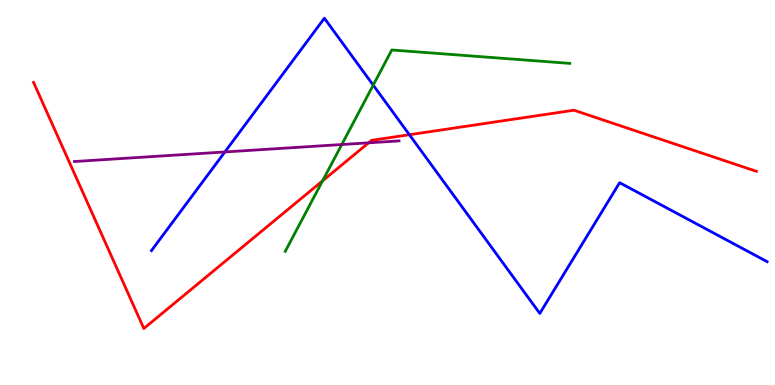[{'lines': ['blue', 'red'], 'intersections': [{'x': 5.28, 'y': 6.5}]}, {'lines': ['green', 'red'], 'intersections': [{'x': 4.16, 'y': 5.3}]}, {'lines': ['purple', 'red'], 'intersections': [{'x': 4.76, 'y': 6.29}]}, {'lines': ['blue', 'green'], 'intersections': [{'x': 4.82, 'y': 7.79}]}, {'lines': ['blue', 'purple'], 'intersections': [{'x': 2.9, 'y': 6.05}]}, {'lines': ['green', 'purple'], 'intersections': [{'x': 4.41, 'y': 6.25}]}]